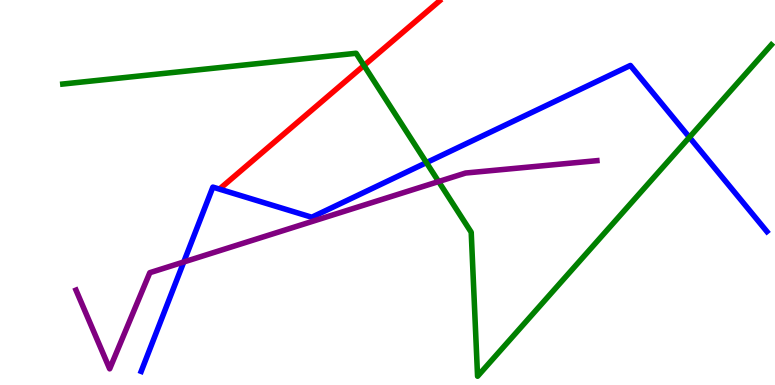[{'lines': ['blue', 'red'], 'intersections': []}, {'lines': ['green', 'red'], 'intersections': [{'x': 4.7, 'y': 8.3}]}, {'lines': ['purple', 'red'], 'intersections': []}, {'lines': ['blue', 'green'], 'intersections': [{'x': 5.5, 'y': 5.78}, {'x': 8.9, 'y': 6.43}]}, {'lines': ['blue', 'purple'], 'intersections': [{'x': 2.37, 'y': 3.2}]}, {'lines': ['green', 'purple'], 'intersections': [{'x': 5.66, 'y': 5.28}]}]